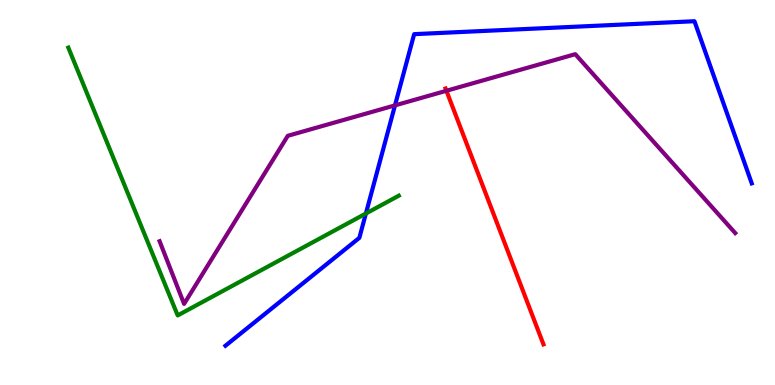[{'lines': ['blue', 'red'], 'intersections': []}, {'lines': ['green', 'red'], 'intersections': []}, {'lines': ['purple', 'red'], 'intersections': [{'x': 5.76, 'y': 7.64}]}, {'lines': ['blue', 'green'], 'intersections': [{'x': 4.72, 'y': 4.45}]}, {'lines': ['blue', 'purple'], 'intersections': [{'x': 5.1, 'y': 7.26}]}, {'lines': ['green', 'purple'], 'intersections': []}]